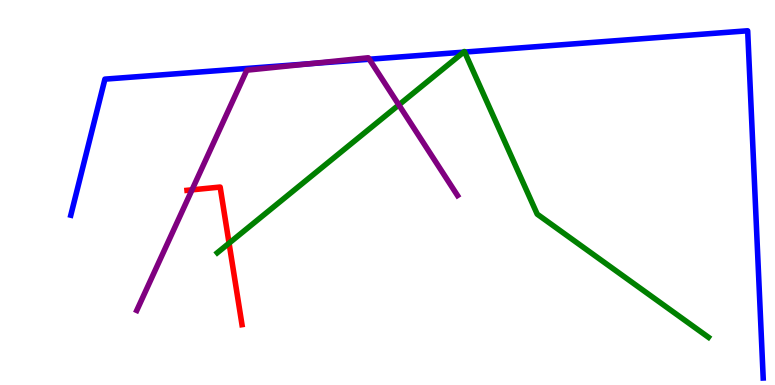[{'lines': ['blue', 'red'], 'intersections': []}, {'lines': ['green', 'red'], 'intersections': [{'x': 2.96, 'y': 3.68}]}, {'lines': ['purple', 'red'], 'intersections': [{'x': 2.48, 'y': 5.07}]}, {'lines': ['blue', 'green'], 'intersections': [{'x': 5.98, 'y': 8.65}, {'x': 6.0, 'y': 8.65}]}, {'lines': ['blue', 'purple'], 'intersections': [{'x': 4.01, 'y': 8.35}, {'x': 4.77, 'y': 8.46}]}, {'lines': ['green', 'purple'], 'intersections': [{'x': 5.15, 'y': 7.28}]}]